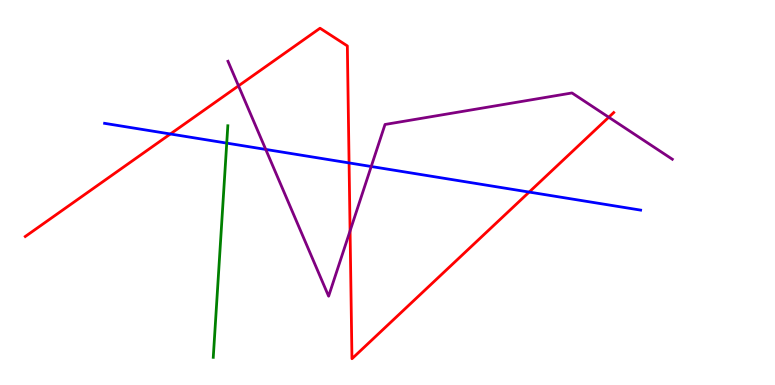[{'lines': ['blue', 'red'], 'intersections': [{'x': 2.2, 'y': 6.52}, {'x': 4.5, 'y': 5.77}, {'x': 6.83, 'y': 5.01}]}, {'lines': ['green', 'red'], 'intersections': []}, {'lines': ['purple', 'red'], 'intersections': [{'x': 3.08, 'y': 7.77}, {'x': 4.52, 'y': 4.0}, {'x': 7.85, 'y': 6.95}]}, {'lines': ['blue', 'green'], 'intersections': [{'x': 2.93, 'y': 6.28}]}, {'lines': ['blue', 'purple'], 'intersections': [{'x': 3.43, 'y': 6.12}, {'x': 4.79, 'y': 5.68}]}, {'lines': ['green', 'purple'], 'intersections': []}]